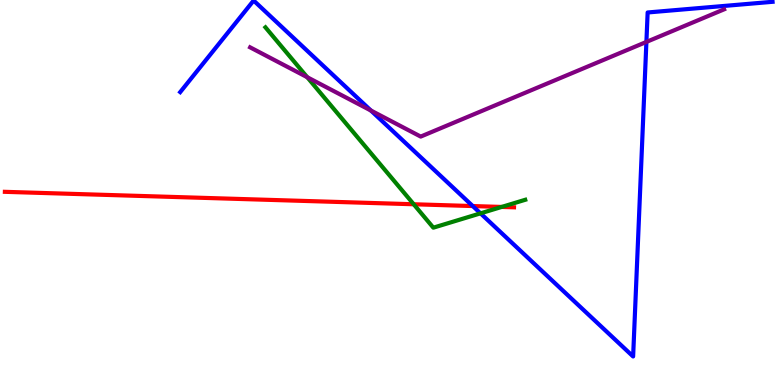[{'lines': ['blue', 'red'], 'intersections': [{'x': 6.1, 'y': 4.65}]}, {'lines': ['green', 'red'], 'intersections': [{'x': 5.34, 'y': 4.69}, {'x': 6.47, 'y': 4.63}]}, {'lines': ['purple', 'red'], 'intersections': []}, {'lines': ['blue', 'green'], 'intersections': [{'x': 6.2, 'y': 4.46}]}, {'lines': ['blue', 'purple'], 'intersections': [{'x': 4.79, 'y': 7.13}, {'x': 8.34, 'y': 8.91}]}, {'lines': ['green', 'purple'], 'intersections': [{'x': 3.96, 'y': 7.99}]}]